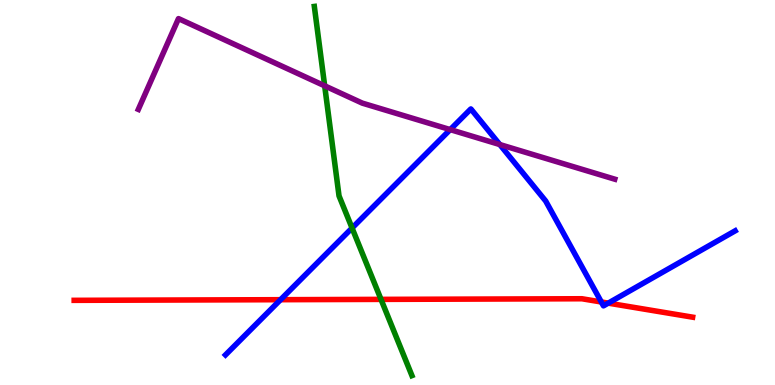[{'lines': ['blue', 'red'], 'intersections': [{'x': 3.62, 'y': 2.22}, {'x': 7.76, 'y': 2.16}, {'x': 7.85, 'y': 2.13}]}, {'lines': ['green', 'red'], 'intersections': [{'x': 4.92, 'y': 2.22}]}, {'lines': ['purple', 'red'], 'intersections': []}, {'lines': ['blue', 'green'], 'intersections': [{'x': 4.54, 'y': 4.08}]}, {'lines': ['blue', 'purple'], 'intersections': [{'x': 5.81, 'y': 6.63}, {'x': 6.45, 'y': 6.25}]}, {'lines': ['green', 'purple'], 'intersections': [{'x': 4.19, 'y': 7.77}]}]